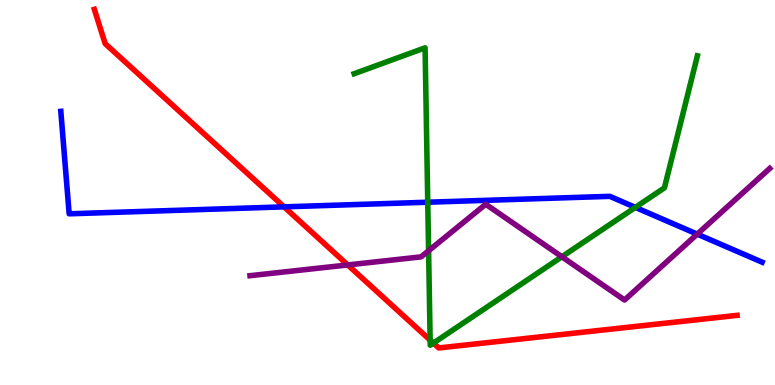[{'lines': ['blue', 'red'], 'intersections': [{'x': 3.67, 'y': 4.63}]}, {'lines': ['green', 'red'], 'intersections': [{'x': 5.55, 'y': 1.17}, {'x': 5.59, 'y': 1.09}]}, {'lines': ['purple', 'red'], 'intersections': [{'x': 4.49, 'y': 3.12}]}, {'lines': ['blue', 'green'], 'intersections': [{'x': 5.52, 'y': 4.75}, {'x': 8.2, 'y': 4.61}]}, {'lines': ['blue', 'purple'], 'intersections': [{'x': 9.0, 'y': 3.92}]}, {'lines': ['green', 'purple'], 'intersections': [{'x': 5.53, 'y': 3.49}, {'x': 7.25, 'y': 3.33}]}]